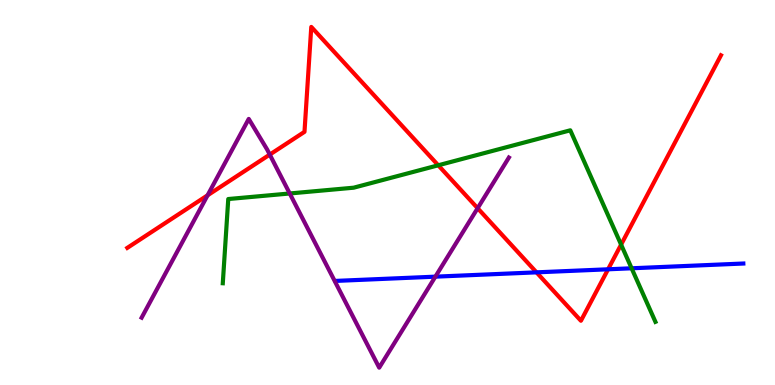[{'lines': ['blue', 'red'], 'intersections': [{'x': 6.92, 'y': 2.93}, {'x': 7.85, 'y': 3.01}]}, {'lines': ['green', 'red'], 'intersections': [{'x': 5.65, 'y': 5.71}, {'x': 8.01, 'y': 3.65}]}, {'lines': ['purple', 'red'], 'intersections': [{'x': 2.68, 'y': 4.93}, {'x': 3.48, 'y': 5.98}, {'x': 6.16, 'y': 4.59}]}, {'lines': ['blue', 'green'], 'intersections': [{'x': 8.15, 'y': 3.03}]}, {'lines': ['blue', 'purple'], 'intersections': [{'x': 5.62, 'y': 2.81}]}, {'lines': ['green', 'purple'], 'intersections': [{'x': 3.74, 'y': 4.97}]}]